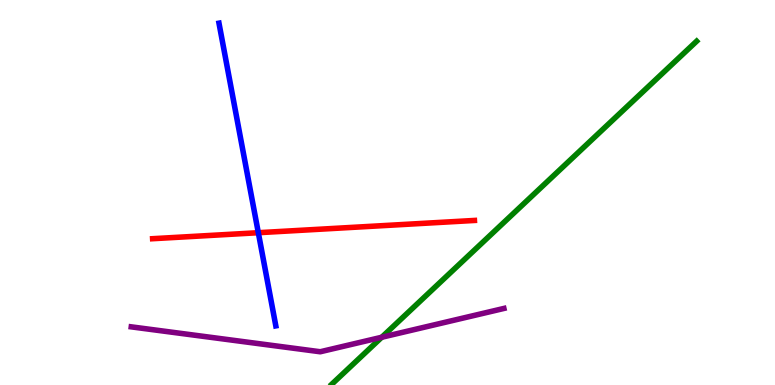[{'lines': ['blue', 'red'], 'intersections': [{'x': 3.33, 'y': 3.96}]}, {'lines': ['green', 'red'], 'intersections': []}, {'lines': ['purple', 'red'], 'intersections': []}, {'lines': ['blue', 'green'], 'intersections': []}, {'lines': ['blue', 'purple'], 'intersections': []}, {'lines': ['green', 'purple'], 'intersections': [{'x': 4.93, 'y': 1.24}]}]